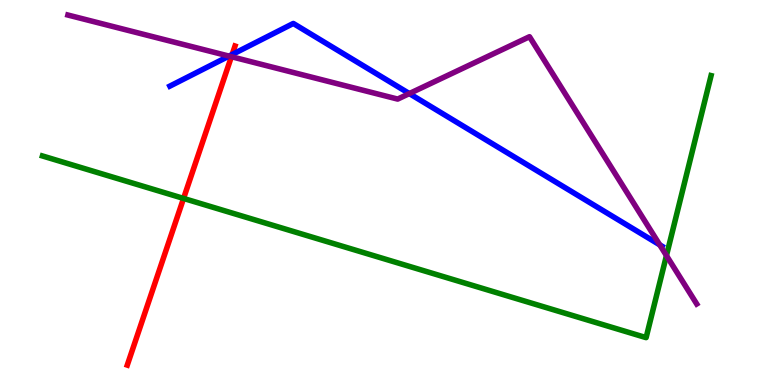[{'lines': ['blue', 'red'], 'intersections': [{'x': 3.0, 'y': 8.58}]}, {'lines': ['green', 'red'], 'intersections': [{'x': 2.37, 'y': 4.85}]}, {'lines': ['purple', 'red'], 'intersections': [{'x': 2.99, 'y': 8.53}]}, {'lines': ['blue', 'green'], 'intersections': []}, {'lines': ['blue', 'purple'], 'intersections': [{'x': 2.95, 'y': 8.54}, {'x': 5.28, 'y': 7.57}, {'x': 8.51, 'y': 3.64}]}, {'lines': ['green', 'purple'], 'intersections': [{'x': 8.6, 'y': 3.36}]}]